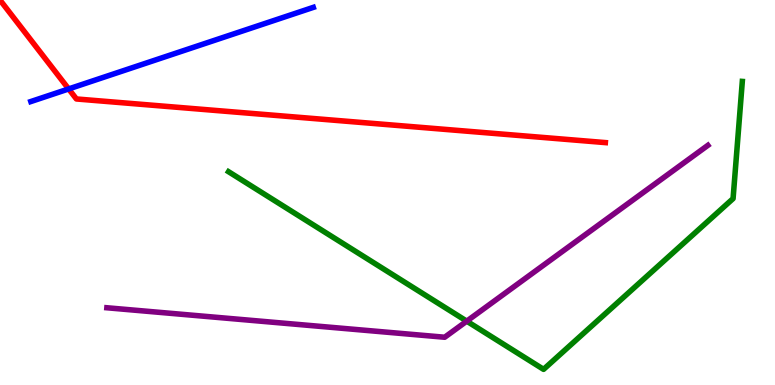[{'lines': ['blue', 'red'], 'intersections': [{'x': 0.886, 'y': 7.69}]}, {'lines': ['green', 'red'], 'intersections': []}, {'lines': ['purple', 'red'], 'intersections': []}, {'lines': ['blue', 'green'], 'intersections': []}, {'lines': ['blue', 'purple'], 'intersections': []}, {'lines': ['green', 'purple'], 'intersections': [{'x': 6.02, 'y': 1.66}]}]